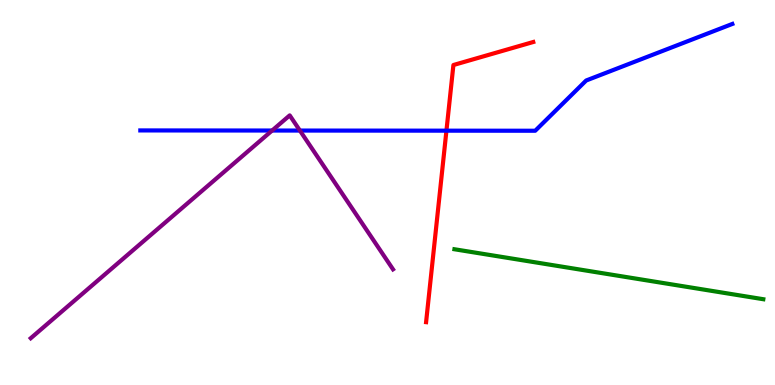[{'lines': ['blue', 'red'], 'intersections': [{'x': 5.76, 'y': 6.61}]}, {'lines': ['green', 'red'], 'intersections': []}, {'lines': ['purple', 'red'], 'intersections': []}, {'lines': ['blue', 'green'], 'intersections': []}, {'lines': ['blue', 'purple'], 'intersections': [{'x': 3.51, 'y': 6.61}, {'x': 3.87, 'y': 6.61}]}, {'lines': ['green', 'purple'], 'intersections': []}]